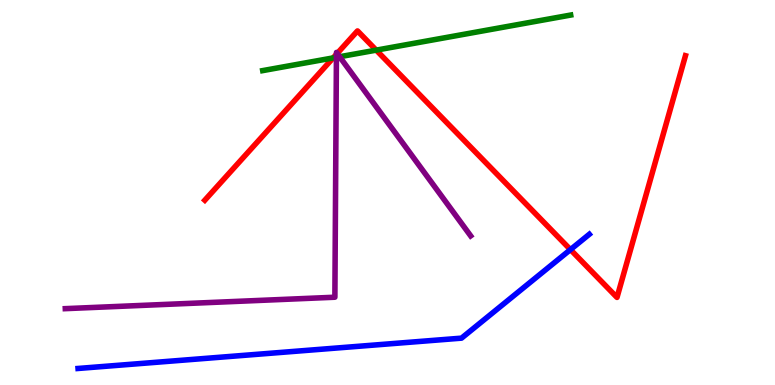[{'lines': ['blue', 'red'], 'intersections': [{'x': 7.36, 'y': 3.52}]}, {'lines': ['green', 'red'], 'intersections': [{'x': 4.3, 'y': 8.5}, {'x': 4.85, 'y': 8.7}]}, {'lines': ['purple', 'red'], 'intersections': [{'x': 4.34, 'y': 8.59}, {'x': 4.35, 'y': 8.61}]}, {'lines': ['blue', 'green'], 'intersections': []}, {'lines': ['blue', 'purple'], 'intersections': []}, {'lines': ['green', 'purple'], 'intersections': [{'x': 4.34, 'y': 8.51}, {'x': 4.38, 'y': 8.53}]}]